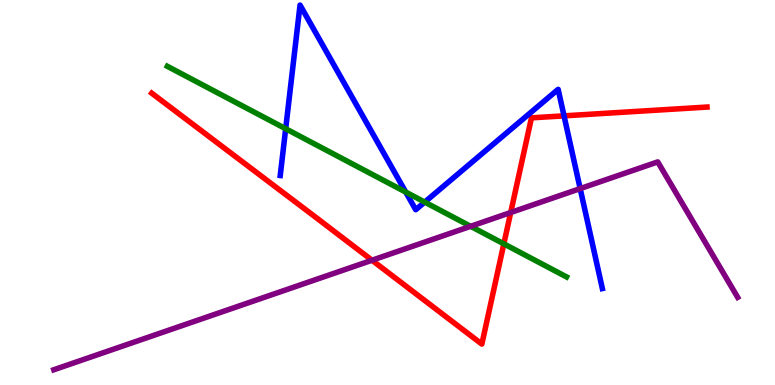[{'lines': ['blue', 'red'], 'intersections': [{'x': 7.28, 'y': 6.99}]}, {'lines': ['green', 'red'], 'intersections': [{'x': 6.5, 'y': 3.67}]}, {'lines': ['purple', 'red'], 'intersections': [{'x': 4.8, 'y': 3.24}, {'x': 6.59, 'y': 4.48}]}, {'lines': ['blue', 'green'], 'intersections': [{'x': 3.69, 'y': 6.66}, {'x': 5.24, 'y': 5.01}, {'x': 5.48, 'y': 4.75}]}, {'lines': ['blue', 'purple'], 'intersections': [{'x': 7.49, 'y': 5.1}]}, {'lines': ['green', 'purple'], 'intersections': [{'x': 6.07, 'y': 4.12}]}]